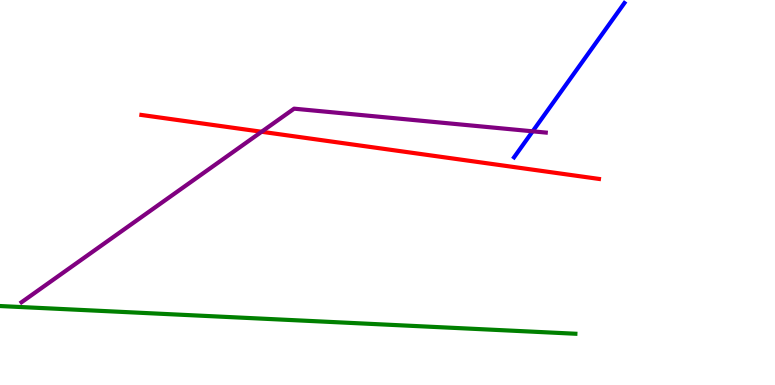[{'lines': ['blue', 'red'], 'intersections': []}, {'lines': ['green', 'red'], 'intersections': []}, {'lines': ['purple', 'red'], 'intersections': [{'x': 3.38, 'y': 6.58}]}, {'lines': ['blue', 'green'], 'intersections': []}, {'lines': ['blue', 'purple'], 'intersections': [{'x': 6.87, 'y': 6.59}]}, {'lines': ['green', 'purple'], 'intersections': []}]